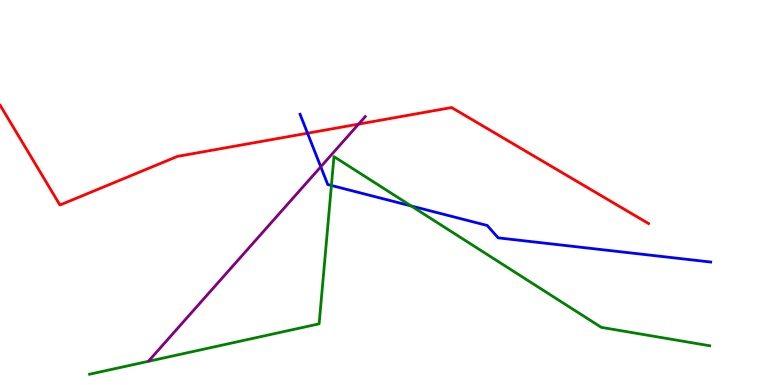[{'lines': ['blue', 'red'], 'intersections': [{'x': 3.97, 'y': 6.54}]}, {'lines': ['green', 'red'], 'intersections': []}, {'lines': ['purple', 'red'], 'intersections': [{'x': 4.63, 'y': 6.78}]}, {'lines': ['blue', 'green'], 'intersections': [{'x': 4.28, 'y': 5.18}, {'x': 5.31, 'y': 4.65}]}, {'lines': ['blue', 'purple'], 'intersections': [{'x': 4.14, 'y': 5.67}]}, {'lines': ['green', 'purple'], 'intersections': []}]